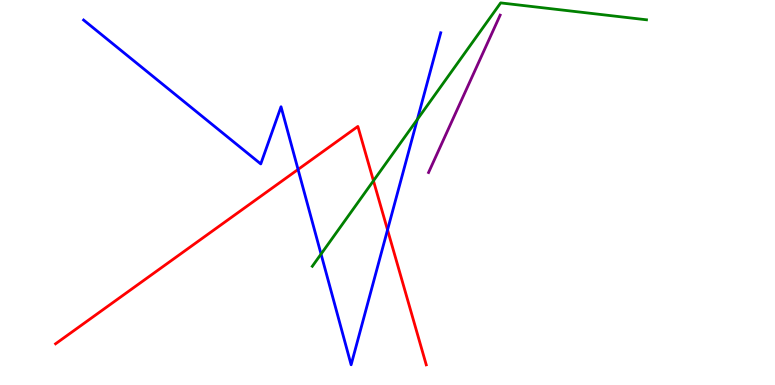[{'lines': ['blue', 'red'], 'intersections': [{'x': 3.85, 'y': 5.6}, {'x': 5.0, 'y': 4.03}]}, {'lines': ['green', 'red'], 'intersections': [{'x': 4.82, 'y': 5.3}]}, {'lines': ['purple', 'red'], 'intersections': []}, {'lines': ['blue', 'green'], 'intersections': [{'x': 4.14, 'y': 3.4}, {'x': 5.39, 'y': 6.9}]}, {'lines': ['blue', 'purple'], 'intersections': []}, {'lines': ['green', 'purple'], 'intersections': []}]